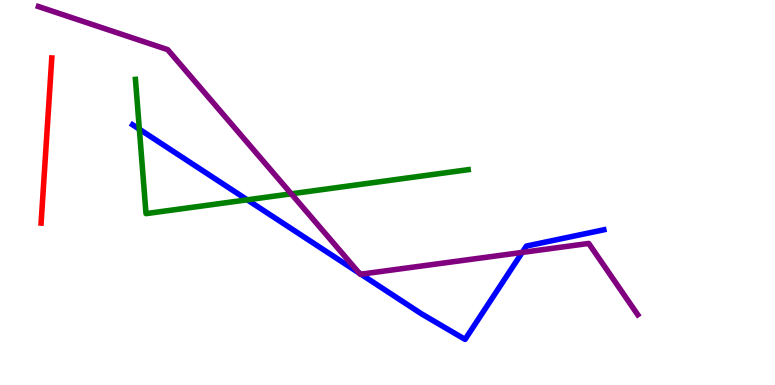[{'lines': ['blue', 'red'], 'intersections': []}, {'lines': ['green', 'red'], 'intersections': []}, {'lines': ['purple', 'red'], 'intersections': []}, {'lines': ['blue', 'green'], 'intersections': [{'x': 1.8, 'y': 6.64}, {'x': 3.19, 'y': 4.81}]}, {'lines': ['blue', 'purple'], 'intersections': [{'x': 4.64, 'y': 2.91}, {'x': 4.66, 'y': 2.88}, {'x': 6.74, 'y': 3.44}]}, {'lines': ['green', 'purple'], 'intersections': [{'x': 3.76, 'y': 4.97}]}]